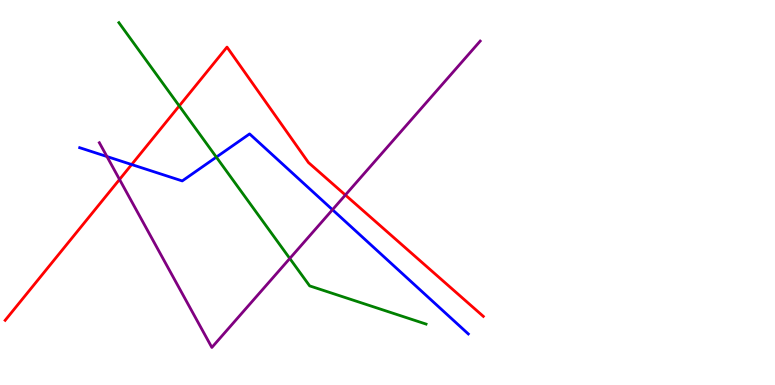[{'lines': ['blue', 'red'], 'intersections': [{'x': 1.7, 'y': 5.73}]}, {'lines': ['green', 'red'], 'intersections': [{'x': 2.31, 'y': 7.25}]}, {'lines': ['purple', 'red'], 'intersections': [{'x': 1.54, 'y': 5.34}, {'x': 4.46, 'y': 4.93}]}, {'lines': ['blue', 'green'], 'intersections': [{'x': 2.79, 'y': 5.92}]}, {'lines': ['blue', 'purple'], 'intersections': [{'x': 1.38, 'y': 5.93}, {'x': 4.29, 'y': 4.55}]}, {'lines': ['green', 'purple'], 'intersections': [{'x': 3.74, 'y': 3.29}]}]